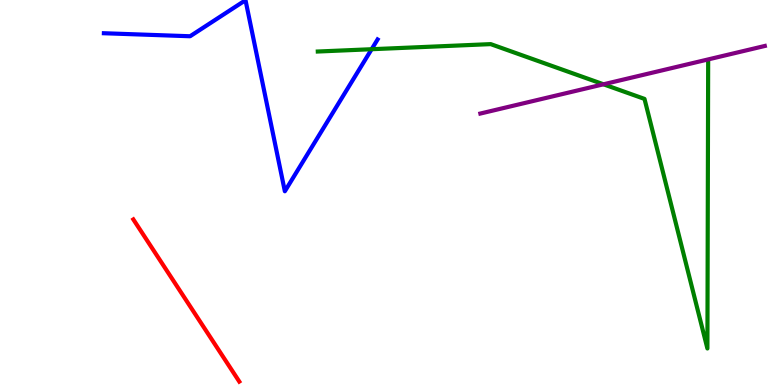[{'lines': ['blue', 'red'], 'intersections': []}, {'lines': ['green', 'red'], 'intersections': []}, {'lines': ['purple', 'red'], 'intersections': []}, {'lines': ['blue', 'green'], 'intersections': [{'x': 4.8, 'y': 8.72}]}, {'lines': ['blue', 'purple'], 'intersections': []}, {'lines': ['green', 'purple'], 'intersections': [{'x': 7.79, 'y': 7.81}]}]